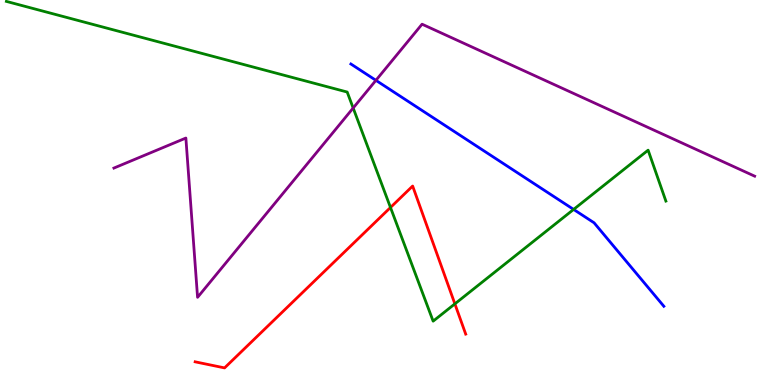[{'lines': ['blue', 'red'], 'intersections': []}, {'lines': ['green', 'red'], 'intersections': [{'x': 5.04, 'y': 4.61}, {'x': 5.87, 'y': 2.11}]}, {'lines': ['purple', 'red'], 'intersections': []}, {'lines': ['blue', 'green'], 'intersections': [{'x': 7.4, 'y': 4.56}]}, {'lines': ['blue', 'purple'], 'intersections': [{'x': 4.85, 'y': 7.91}]}, {'lines': ['green', 'purple'], 'intersections': [{'x': 4.56, 'y': 7.19}]}]